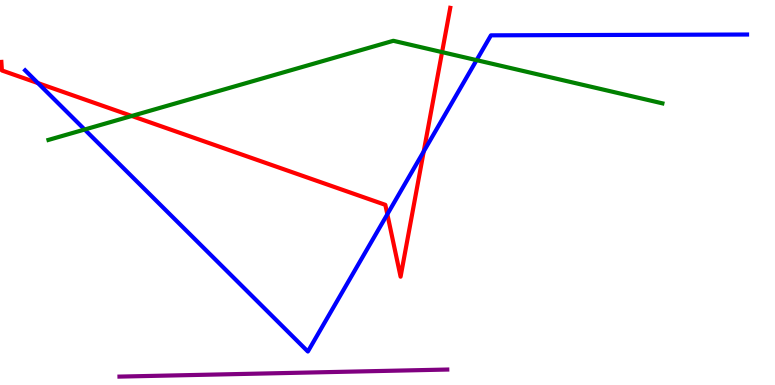[{'lines': ['blue', 'red'], 'intersections': [{'x': 0.49, 'y': 7.84}, {'x': 5.0, 'y': 4.43}, {'x': 5.47, 'y': 6.07}]}, {'lines': ['green', 'red'], 'intersections': [{'x': 1.7, 'y': 6.99}, {'x': 5.7, 'y': 8.65}]}, {'lines': ['purple', 'red'], 'intersections': []}, {'lines': ['blue', 'green'], 'intersections': [{'x': 1.09, 'y': 6.64}, {'x': 6.15, 'y': 8.44}]}, {'lines': ['blue', 'purple'], 'intersections': []}, {'lines': ['green', 'purple'], 'intersections': []}]